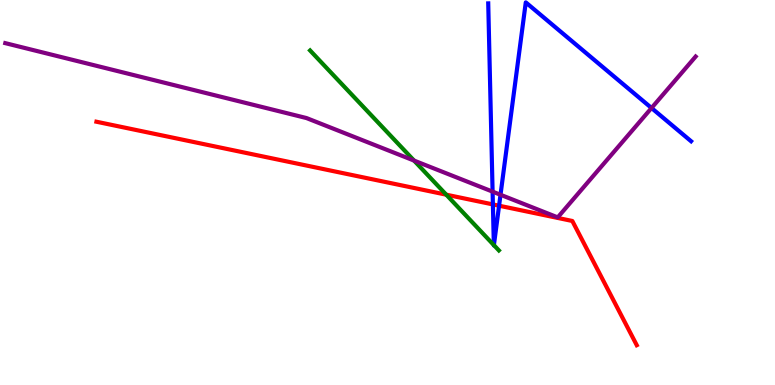[{'lines': ['blue', 'red'], 'intersections': [{'x': 6.36, 'y': 4.69}, {'x': 6.44, 'y': 4.66}]}, {'lines': ['green', 'red'], 'intersections': [{'x': 5.76, 'y': 4.94}]}, {'lines': ['purple', 'red'], 'intersections': []}, {'lines': ['blue', 'green'], 'intersections': [{'x': 6.37, 'y': 3.63}, {'x': 6.37, 'y': 3.63}]}, {'lines': ['blue', 'purple'], 'intersections': [{'x': 6.36, 'y': 5.02}, {'x': 6.46, 'y': 4.94}, {'x': 8.41, 'y': 7.19}]}, {'lines': ['green', 'purple'], 'intersections': [{'x': 5.34, 'y': 5.83}]}]